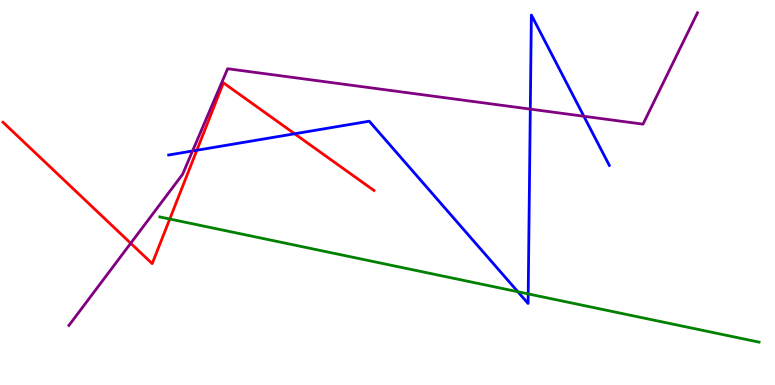[{'lines': ['blue', 'red'], 'intersections': [{'x': 2.54, 'y': 6.1}, {'x': 3.8, 'y': 6.53}]}, {'lines': ['green', 'red'], 'intersections': [{'x': 2.19, 'y': 4.31}]}, {'lines': ['purple', 'red'], 'intersections': [{'x': 1.69, 'y': 3.68}]}, {'lines': ['blue', 'green'], 'intersections': [{'x': 6.68, 'y': 2.42}, {'x': 6.82, 'y': 2.37}]}, {'lines': ['blue', 'purple'], 'intersections': [{'x': 2.48, 'y': 6.08}, {'x': 6.84, 'y': 7.17}, {'x': 7.53, 'y': 6.98}]}, {'lines': ['green', 'purple'], 'intersections': []}]